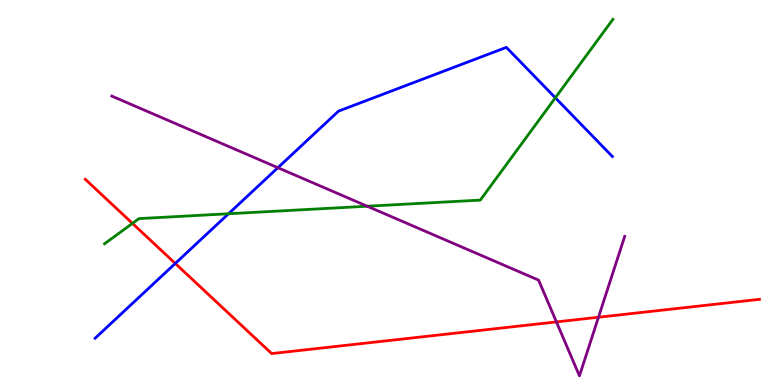[{'lines': ['blue', 'red'], 'intersections': [{'x': 2.26, 'y': 3.16}]}, {'lines': ['green', 'red'], 'intersections': [{'x': 1.71, 'y': 4.2}]}, {'lines': ['purple', 'red'], 'intersections': [{'x': 7.18, 'y': 1.64}, {'x': 7.72, 'y': 1.76}]}, {'lines': ['blue', 'green'], 'intersections': [{'x': 2.95, 'y': 4.45}, {'x': 7.17, 'y': 7.46}]}, {'lines': ['blue', 'purple'], 'intersections': [{'x': 3.59, 'y': 5.64}]}, {'lines': ['green', 'purple'], 'intersections': [{'x': 4.74, 'y': 4.64}]}]